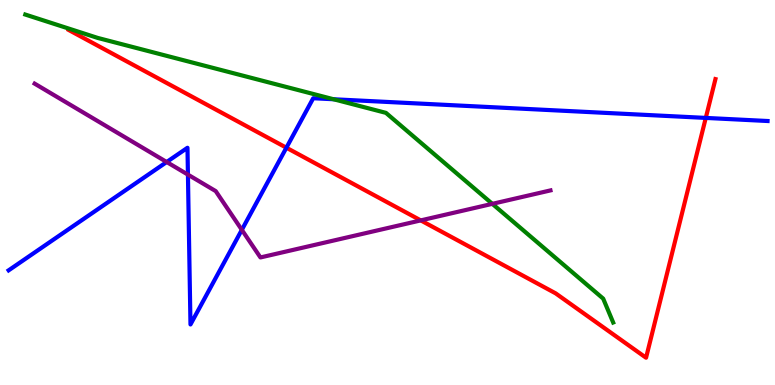[{'lines': ['blue', 'red'], 'intersections': [{'x': 3.7, 'y': 6.16}, {'x': 9.11, 'y': 6.94}]}, {'lines': ['green', 'red'], 'intersections': []}, {'lines': ['purple', 'red'], 'intersections': [{'x': 5.43, 'y': 4.28}]}, {'lines': ['blue', 'green'], 'intersections': [{'x': 4.3, 'y': 7.42}]}, {'lines': ['blue', 'purple'], 'intersections': [{'x': 2.15, 'y': 5.79}, {'x': 2.42, 'y': 5.46}, {'x': 3.12, 'y': 4.03}]}, {'lines': ['green', 'purple'], 'intersections': [{'x': 6.35, 'y': 4.71}]}]